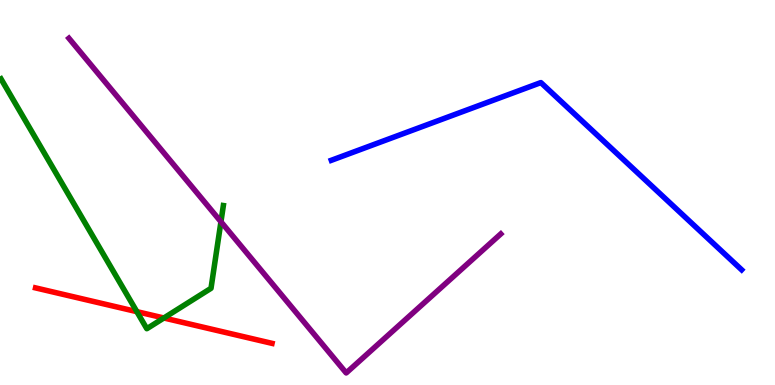[{'lines': ['blue', 'red'], 'intersections': []}, {'lines': ['green', 'red'], 'intersections': [{'x': 1.77, 'y': 1.91}, {'x': 2.11, 'y': 1.74}]}, {'lines': ['purple', 'red'], 'intersections': []}, {'lines': ['blue', 'green'], 'intersections': []}, {'lines': ['blue', 'purple'], 'intersections': []}, {'lines': ['green', 'purple'], 'intersections': [{'x': 2.85, 'y': 4.24}]}]